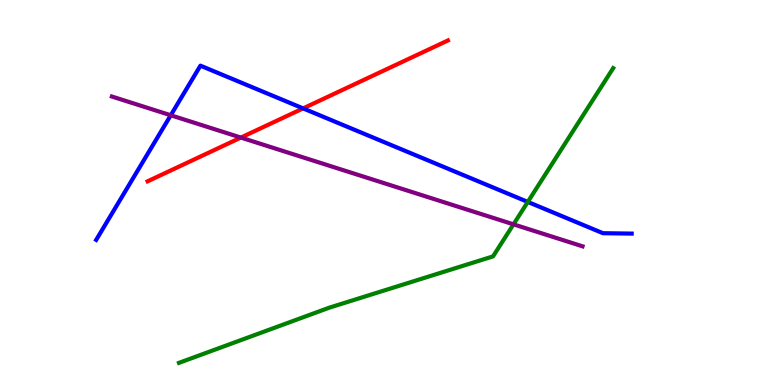[{'lines': ['blue', 'red'], 'intersections': [{'x': 3.91, 'y': 7.18}]}, {'lines': ['green', 'red'], 'intersections': []}, {'lines': ['purple', 'red'], 'intersections': [{'x': 3.11, 'y': 6.43}]}, {'lines': ['blue', 'green'], 'intersections': [{'x': 6.81, 'y': 4.76}]}, {'lines': ['blue', 'purple'], 'intersections': [{'x': 2.2, 'y': 7.01}]}, {'lines': ['green', 'purple'], 'intersections': [{'x': 6.63, 'y': 4.17}]}]